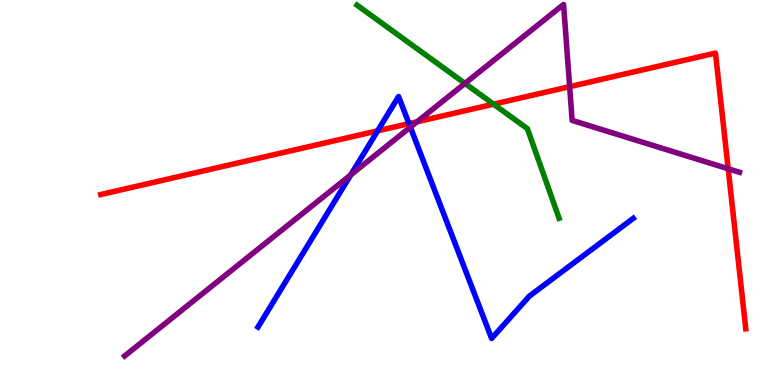[{'lines': ['blue', 'red'], 'intersections': [{'x': 4.87, 'y': 6.6}, {'x': 5.28, 'y': 6.79}]}, {'lines': ['green', 'red'], 'intersections': [{'x': 6.37, 'y': 7.29}]}, {'lines': ['purple', 'red'], 'intersections': [{'x': 5.38, 'y': 6.84}, {'x': 7.35, 'y': 7.75}, {'x': 9.4, 'y': 5.62}]}, {'lines': ['blue', 'green'], 'intersections': []}, {'lines': ['blue', 'purple'], 'intersections': [{'x': 4.53, 'y': 5.46}, {'x': 5.29, 'y': 6.7}]}, {'lines': ['green', 'purple'], 'intersections': [{'x': 6.0, 'y': 7.83}]}]